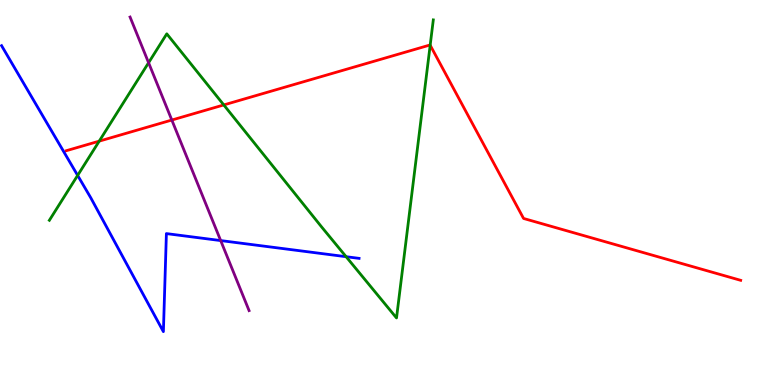[{'lines': ['blue', 'red'], 'intersections': []}, {'lines': ['green', 'red'], 'intersections': [{'x': 1.28, 'y': 6.33}, {'x': 2.89, 'y': 7.27}, {'x': 5.55, 'y': 8.83}]}, {'lines': ['purple', 'red'], 'intersections': [{'x': 2.22, 'y': 6.88}]}, {'lines': ['blue', 'green'], 'intersections': [{'x': 1.0, 'y': 5.44}, {'x': 4.47, 'y': 3.33}]}, {'lines': ['blue', 'purple'], 'intersections': [{'x': 2.85, 'y': 3.75}]}, {'lines': ['green', 'purple'], 'intersections': [{'x': 1.92, 'y': 8.37}]}]